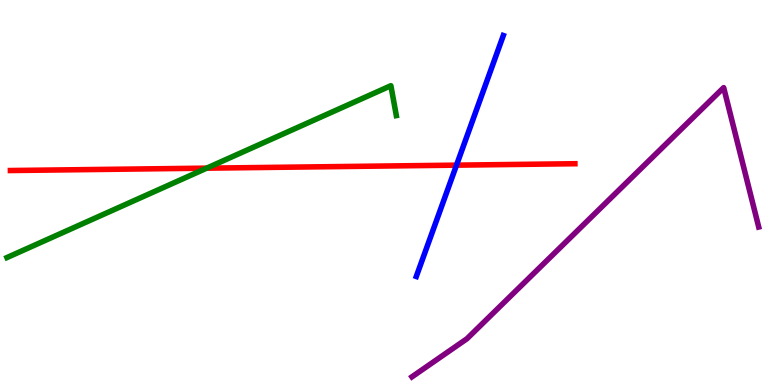[{'lines': ['blue', 'red'], 'intersections': [{'x': 5.89, 'y': 5.71}]}, {'lines': ['green', 'red'], 'intersections': [{'x': 2.67, 'y': 5.63}]}, {'lines': ['purple', 'red'], 'intersections': []}, {'lines': ['blue', 'green'], 'intersections': []}, {'lines': ['blue', 'purple'], 'intersections': []}, {'lines': ['green', 'purple'], 'intersections': []}]